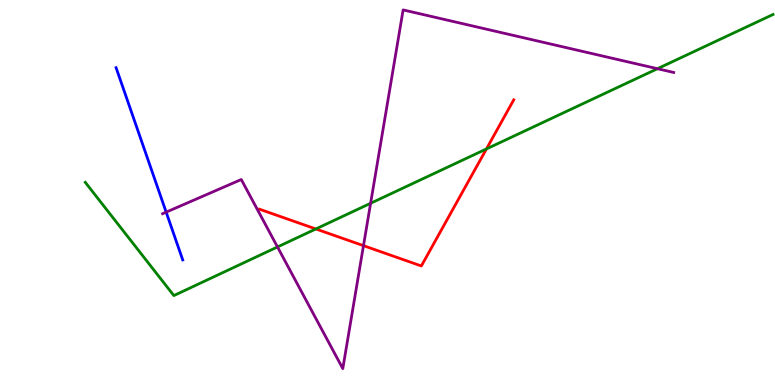[{'lines': ['blue', 'red'], 'intersections': []}, {'lines': ['green', 'red'], 'intersections': [{'x': 4.08, 'y': 4.05}, {'x': 6.28, 'y': 6.13}]}, {'lines': ['purple', 'red'], 'intersections': [{'x': 4.69, 'y': 3.62}]}, {'lines': ['blue', 'green'], 'intersections': []}, {'lines': ['blue', 'purple'], 'intersections': [{'x': 2.14, 'y': 4.49}]}, {'lines': ['green', 'purple'], 'intersections': [{'x': 3.58, 'y': 3.59}, {'x': 4.78, 'y': 4.72}, {'x': 8.48, 'y': 8.22}]}]